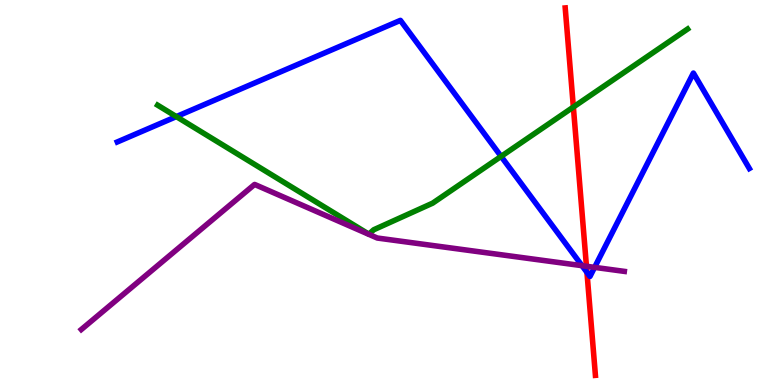[{'lines': ['blue', 'red'], 'intersections': [{'x': 7.57, 'y': 2.93}]}, {'lines': ['green', 'red'], 'intersections': [{'x': 7.4, 'y': 7.22}]}, {'lines': ['purple', 'red'], 'intersections': [{'x': 7.57, 'y': 3.08}]}, {'lines': ['blue', 'green'], 'intersections': [{'x': 2.28, 'y': 6.97}, {'x': 6.47, 'y': 5.94}]}, {'lines': ['blue', 'purple'], 'intersections': [{'x': 7.51, 'y': 3.1}, {'x': 7.67, 'y': 3.06}]}, {'lines': ['green', 'purple'], 'intersections': []}]